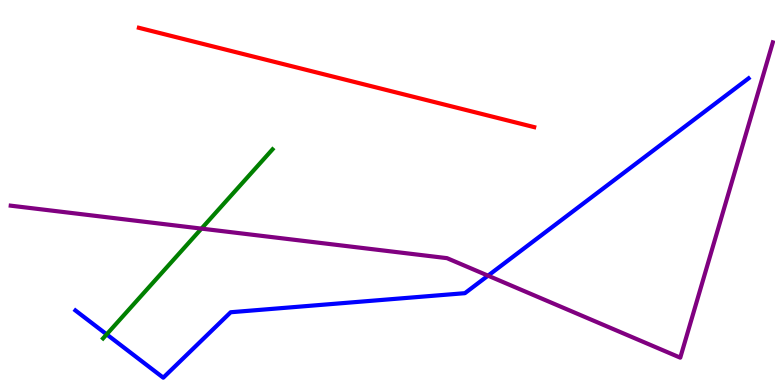[{'lines': ['blue', 'red'], 'intersections': []}, {'lines': ['green', 'red'], 'intersections': []}, {'lines': ['purple', 'red'], 'intersections': []}, {'lines': ['blue', 'green'], 'intersections': [{'x': 1.38, 'y': 1.32}]}, {'lines': ['blue', 'purple'], 'intersections': [{'x': 6.3, 'y': 2.84}]}, {'lines': ['green', 'purple'], 'intersections': [{'x': 2.6, 'y': 4.06}]}]